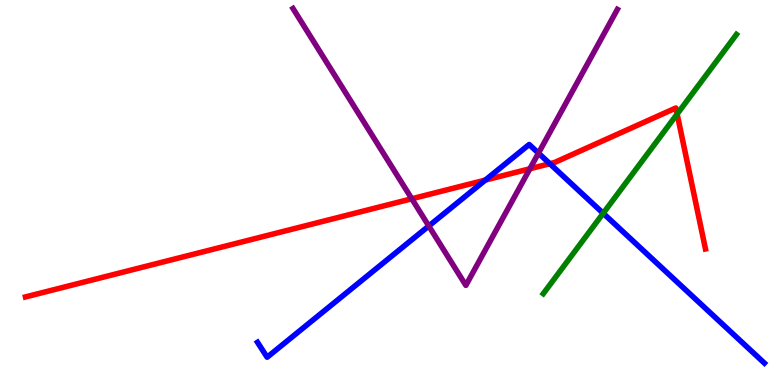[{'lines': ['blue', 'red'], 'intersections': [{'x': 6.26, 'y': 5.32}, {'x': 7.09, 'y': 5.75}]}, {'lines': ['green', 'red'], 'intersections': [{'x': 8.74, 'y': 7.04}]}, {'lines': ['purple', 'red'], 'intersections': [{'x': 5.31, 'y': 4.84}, {'x': 6.84, 'y': 5.62}]}, {'lines': ['blue', 'green'], 'intersections': [{'x': 7.78, 'y': 4.46}]}, {'lines': ['blue', 'purple'], 'intersections': [{'x': 5.53, 'y': 4.13}, {'x': 6.95, 'y': 6.02}]}, {'lines': ['green', 'purple'], 'intersections': []}]